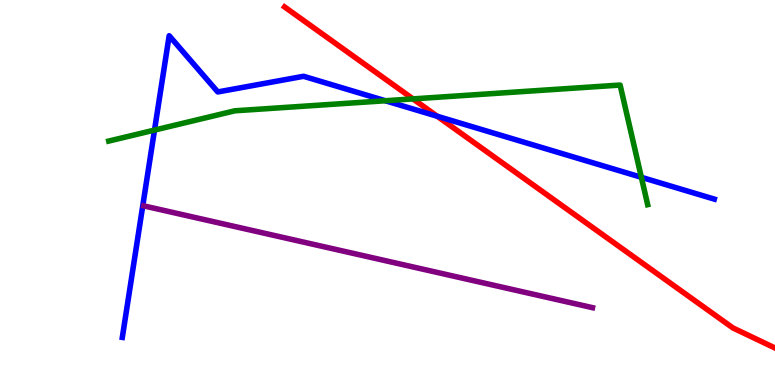[{'lines': ['blue', 'red'], 'intersections': [{'x': 5.64, 'y': 6.98}]}, {'lines': ['green', 'red'], 'intersections': [{'x': 5.33, 'y': 7.43}]}, {'lines': ['purple', 'red'], 'intersections': []}, {'lines': ['blue', 'green'], 'intersections': [{'x': 1.99, 'y': 6.62}, {'x': 4.97, 'y': 7.38}, {'x': 8.28, 'y': 5.39}]}, {'lines': ['blue', 'purple'], 'intersections': []}, {'lines': ['green', 'purple'], 'intersections': []}]